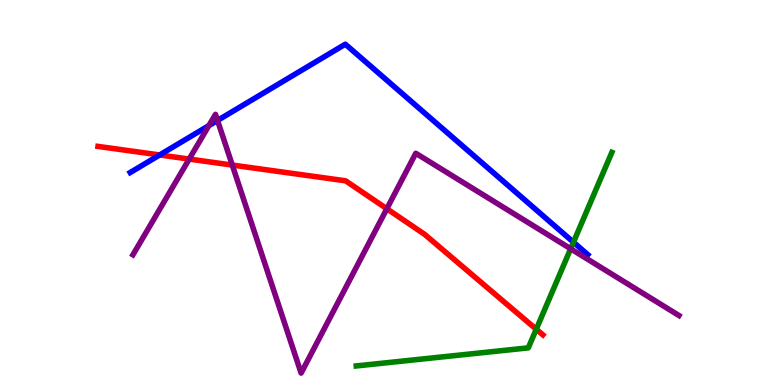[{'lines': ['blue', 'red'], 'intersections': [{'x': 2.06, 'y': 5.97}]}, {'lines': ['green', 'red'], 'intersections': [{'x': 6.92, 'y': 1.45}]}, {'lines': ['purple', 'red'], 'intersections': [{'x': 2.44, 'y': 5.87}, {'x': 3.0, 'y': 5.71}, {'x': 4.99, 'y': 4.58}]}, {'lines': ['blue', 'green'], 'intersections': [{'x': 7.4, 'y': 3.71}]}, {'lines': ['blue', 'purple'], 'intersections': [{'x': 2.7, 'y': 6.74}, {'x': 2.81, 'y': 6.87}]}, {'lines': ['green', 'purple'], 'intersections': [{'x': 7.36, 'y': 3.54}]}]